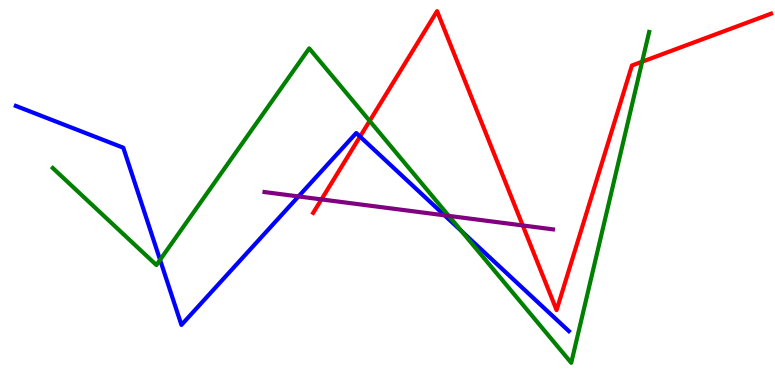[{'lines': ['blue', 'red'], 'intersections': [{'x': 4.65, 'y': 6.45}]}, {'lines': ['green', 'red'], 'intersections': [{'x': 4.77, 'y': 6.86}, {'x': 8.29, 'y': 8.4}]}, {'lines': ['purple', 'red'], 'intersections': [{'x': 4.15, 'y': 4.82}, {'x': 6.74, 'y': 4.14}]}, {'lines': ['blue', 'green'], 'intersections': [{'x': 2.07, 'y': 3.25}, {'x': 5.95, 'y': 4.0}]}, {'lines': ['blue', 'purple'], 'intersections': [{'x': 3.85, 'y': 4.9}, {'x': 5.74, 'y': 4.41}]}, {'lines': ['green', 'purple'], 'intersections': [{'x': 5.79, 'y': 4.39}]}]